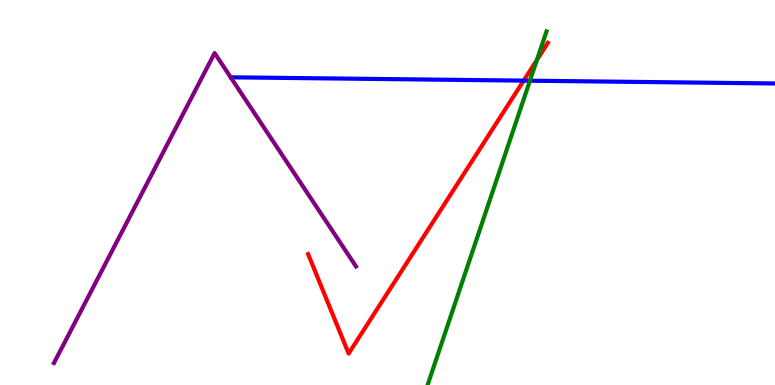[{'lines': ['blue', 'red'], 'intersections': [{'x': 6.76, 'y': 7.91}]}, {'lines': ['green', 'red'], 'intersections': [{'x': 6.93, 'y': 8.44}]}, {'lines': ['purple', 'red'], 'intersections': []}, {'lines': ['blue', 'green'], 'intersections': [{'x': 6.84, 'y': 7.9}]}, {'lines': ['blue', 'purple'], 'intersections': []}, {'lines': ['green', 'purple'], 'intersections': []}]